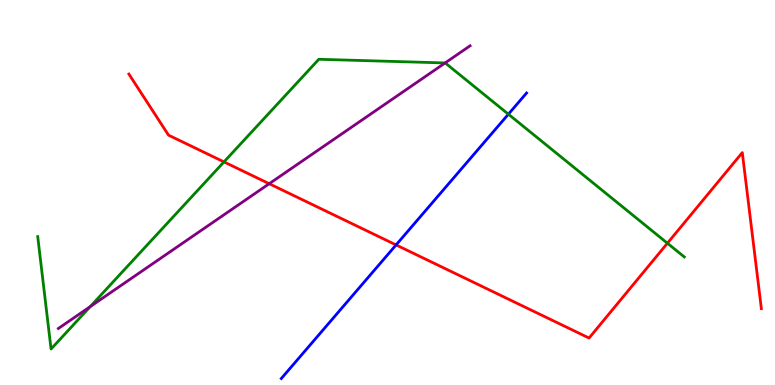[{'lines': ['blue', 'red'], 'intersections': [{'x': 5.11, 'y': 3.64}]}, {'lines': ['green', 'red'], 'intersections': [{'x': 2.89, 'y': 5.79}, {'x': 8.61, 'y': 3.68}]}, {'lines': ['purple', 'red'], 'intersections': [{'x': 3.47, 'y': 5.23}]}, {'lines': ['blue', 'green'], 'intersections': [{'x': 6.56, 'y': 7.03}]}, {'lines': ['blue', 'purple'], 'intersections': []}, {'lines': ['green', 'purple'], 'intersections': [{'x': 1.16, 'y': 2.04}, {'x': 5.74, 'y': 8.36}]}]